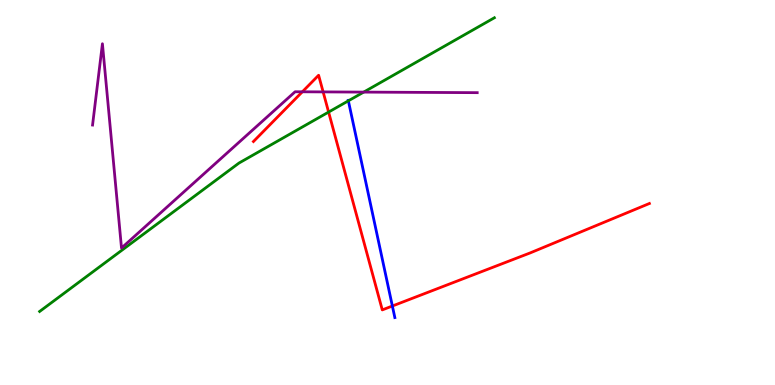[{'lines': ['blue', 'red'], 'intersections': [{'x': 5.06, 'y': 2.05}]}, {'lines': ['green', 'red'], 'intersections': [{'x': 4.24, 'y': 7.09}]}, {'lines': ['purple', 'red'], 'intersections': [{'x': 3.9, 'y': 7.62}, {'x': 4.17, 'y': 7.61}]}, {'lines': ['blue', 'green'], 'intersections': [{'x': 4.5, 'y': 7.38}]}, {'lines': ['blue', 'purple'], 'intersections': []}, {'lines': ['green', 'purple'], 'intersections': [{'x': 4.69, 'y': 7.61}]}]